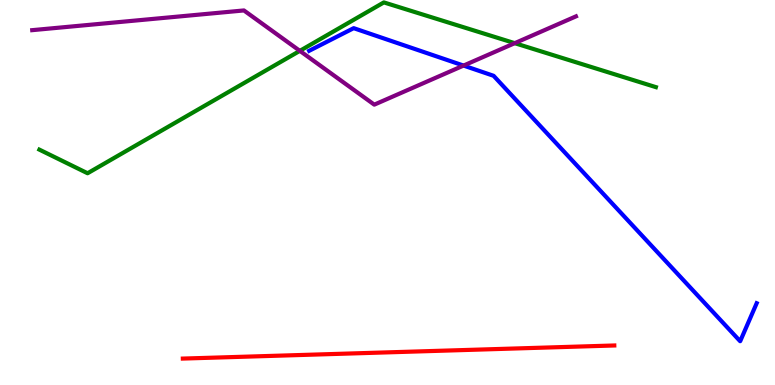[{'lines': ['blue', 'red'], 'intersections': []}, {'lines': ['green', 'red'], 'intersections': []}, {'lines': ['purple', 'red'], 'intersections': []}, {'lines': ['blue', 'green'], 'intersections': []}, {'lines': ['blue', 'purple'], 'intersections': [{'x': 5.98, 'y': 8.3}]}, {'lines': ['green', 'purple'], 'intersections': [{'x': 3.87, 'y': 8.68}, {'x': 6.64, 'y': 8.88}]}]